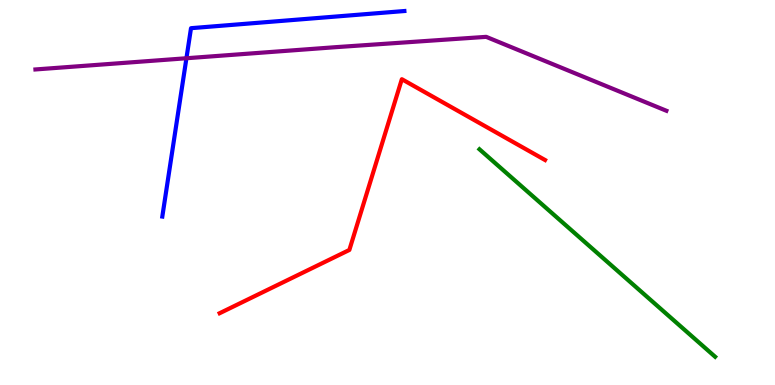[{'lines': ['blue', 'red'], 'intersections': []}, {'lines': ['green', 'red'], 'intersections': []}, {'lines': ['purple', 'red'], 'intersections': []}, {'lines': ['blue', 'green'], 'intersections': []}, {'lines': ['blue', 'purple'], 'intersections': [{'x': 2.41, 'y': 8.49}]}, {'lines': ['green', 'purple'], 'intersections': []}]